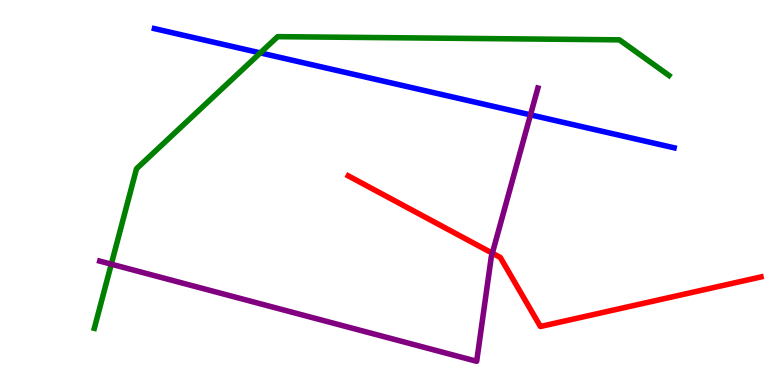[{'lines': ['blue', 'red'], 'intersections': []}, {'lines': ['green', 'red'], 'intersections': []}, {'lines': ['purple', 'red'], 'intersections': [{'x': 6.35, 'y': 3.42}]}, {'lines': ['blue', 'green'], 'intersections': [{'x': 3.36, 'y': 8.63}]}, {'lines': ['blue', 'purple'], 'intersections': [{'x': 6.84, 'y': 7.02}]}, {'lines': ['green', 'purple'], 'intersections': [{'x': 1.44, 'y': 3.14}]}]